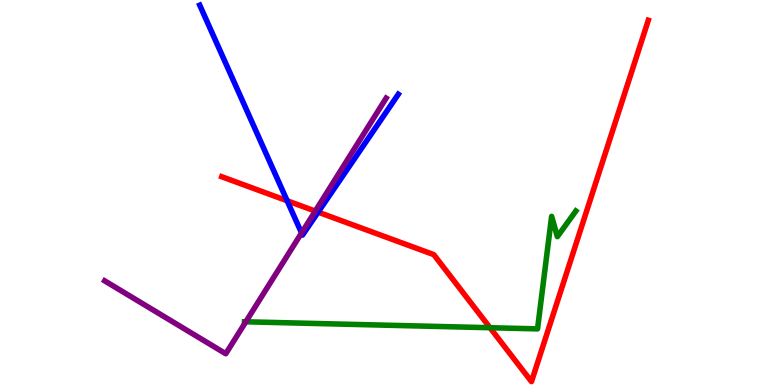[{'lines': ['blue', 'red'], 'intersections': [{'x': 3.71, 'y': 4.79}, {'x': 4.1, 'y': 4.49}]}, {'lines': ['green', 'red'], 'intersections': [{'x': 6.32, 'y': 1.49}]}, {'lines': ['purple', 'red'], 'intersections': [{'x': 4.07, 'y': 4.52}]}, {'lines': ['blue', 'green'], 'intersections': []}, {'lines': ['blue', 'purple'], 'intersections': [{'x': 3.89, 'y': 3.95}]}, {'lines': ['green', 'purple'], 'intersections': [{'x': 3.17, 'y': 1.64}]}]